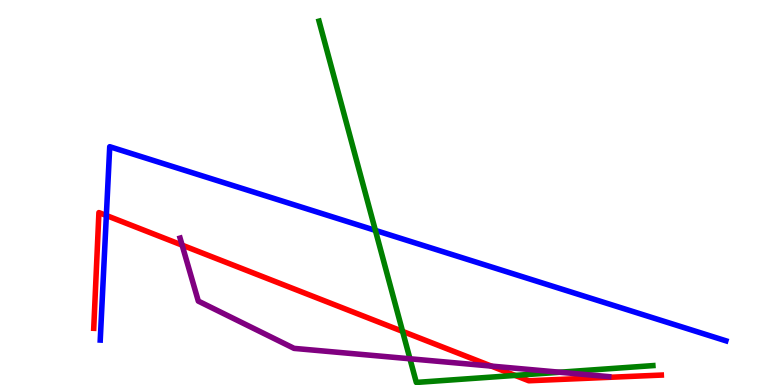[{'lines': ['blue', 'red'], 'intersections': [{'x': 1.37, 'y': 4.4}]}, {'lines': ['green', 'red'], 'intersections': [{'x': 5.19, 'y': 1.39}, {'x': 6.65, 'y': 0.249}]}, {'lines': ['purple', 'red'], 'intersections': [{'x': 2.35, 'y': 3.63}, {'x': 6.34, 'y': 0.491}]}, {'lines': ['blue', 'green'], 'intersections': [{'x': 4.84, 'y': 4.02}]}, {'lines': ['blue', 'purple'], 'intersections': []}, {'lines': ['green', 'purple'], 'intersections': [{'x': 5.29, 'y': 0.681}, {'x': 7.22, 'y': 0.332}]}]